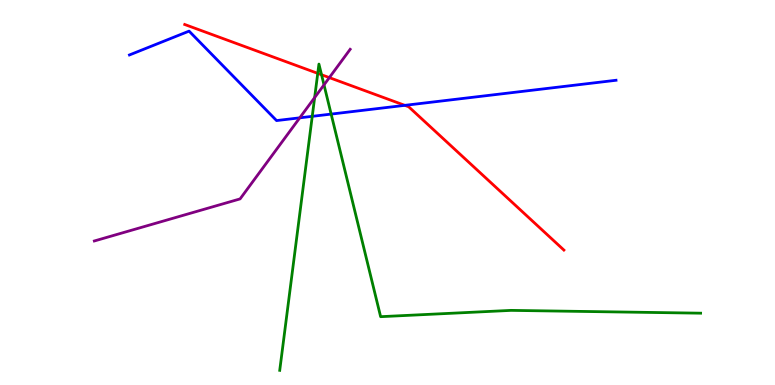[{'lines': ['blue', 'red'], 'intersections': [{'x': 5.22, 'y': 7.26}]}, {'lines': ['green', 'red'], 'intersections': [{'x': 4.1, 'y': 8.09}, {'x': 4.15, 'y': 8.06}]}, {'lines': ['purple', 'red'], 'intersections': [{'x': 4.25, 'y': 7.98}]}, {'lines': ['blue', 'green'], 'intersections': [{'x': 4.03, 'y': 6.98}, {'x': 4.27, 'y': 7.04}]}, {'lines': ['blue', 'purple'], 'intersections': [{'x': 3.87, 'y': 6.94}]}, {'lines': ['green', 'purple'], 'intersections': [{'x': 4.06, 'y': 7.47}, {'x': 4.18, 'y': 7.8}]}]